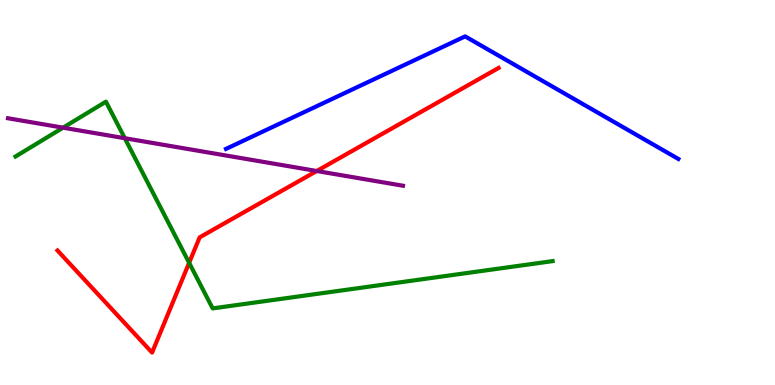[{'lines': ['blue', 'red'], 'intersections': []}, {'lines': ['green', 'red'], 'intersections': [{'x': 2.44, 'y': 3.17}]}, {'lines': ['purple', 'red'], 'intersections': [{'x': 4.09, 'y': 5.56}]}, {'lines': ['blue', 'green'], 'intersections': []}, {'lines': ['blue', 'purple'], 'intersections': []}, {'lines': ['green', 'purple'], 'intersections': [{'x': 0.814, 'y': 6.68}, {'x': 1.61, 'y': 6.41}]}]